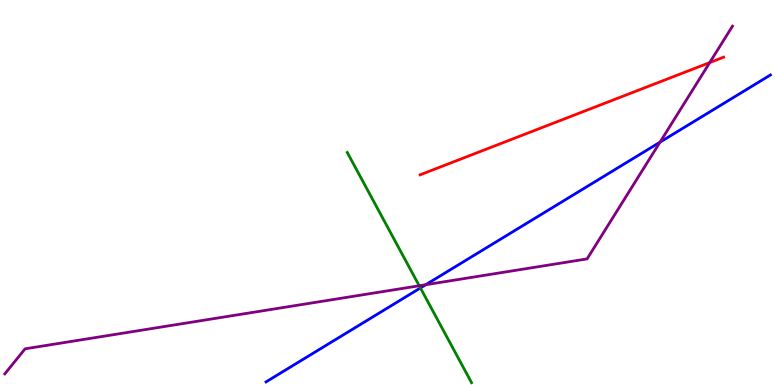[{'lines': ['blue', 'red'], 'intersections': []}, {'lines': ['green', 'red'], 'intersections': []}, {'lines': ['purple', 'red'], 'intersections': [{'x': 9.16, 'y': 8.37}]}, {'lines': ['blue', 'green'], 'intersections': [{'x': 5.42, 'y': 2.52}]}, {'lines': ['blue', 'purple'], 'intersections': [{'x': 5.49, 'y': 2.6}, {'x': 8.52, 'y': 6.31}]}, {'lines': ['green', 'purple'], 'intersections': [{'x': 5.41, 'y': 2.58}]}]